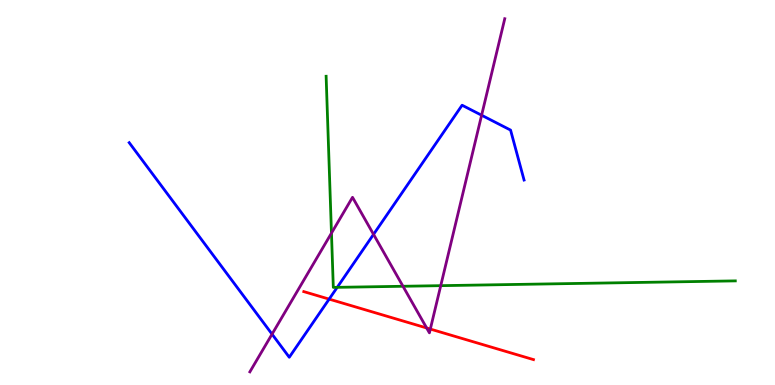[{'lines': ['blue', 'red'], 'intersections': [{'x': 4.25, 'y': 2.23}]}, {'lines': ['green', 'red'], 'intersections': []}, {'lines': ['purple', 'red'], 'intersections': [{'x': 5.51, 'y': 1.48}, {'x': 5.55, 'y': 1.45}]}, {'lines': ['blue', 'green'], 'intersections': [{'x': 4.35, 'y': 2.54}]}, {'lines': ['blue', 'purple'], 'intersections': [{'x': 3.51, 'y': 1.32}, {'x': 4.82, 'y': 3.91}, {'x': 6.21, 'y': 7.01}]}, {'lines': ['green', 'purple'], 'intersections': [{'x': 4.28, 'y': 3.94}, {'x': 5.2, 'y': 2.56}, {'x': 5.69, 'y': 2.58}]}]